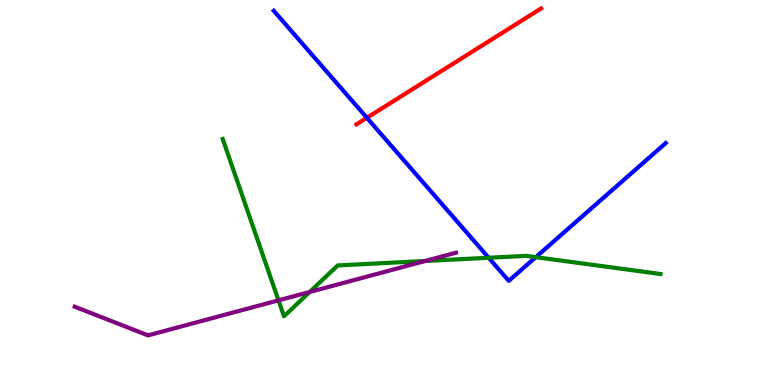[{'lines': ['blue', 'red'], 'intersections': [{'x': 4.73, 'y': 6.94}]}, {'lines': ['green', 'red'], 'intersections': []}, {'lines': ['purple', 'red'], 'intersections': []}, {'lines': ['blue', 'green'], 'intersections': [{'x': 6.31, 'y': 3.31}, {'x': 6.91, 'y': 3.32}]}, {'lines': ['blue', 'purple'], 'intersections': []}, {'lines': ['green', 'purple'], 'intersections': [{'x': 3.59, 'y': 2.2}, {'x': 4.0, 'y': 2.42}, {'x': 5.49, 'y': 3.22}]}]